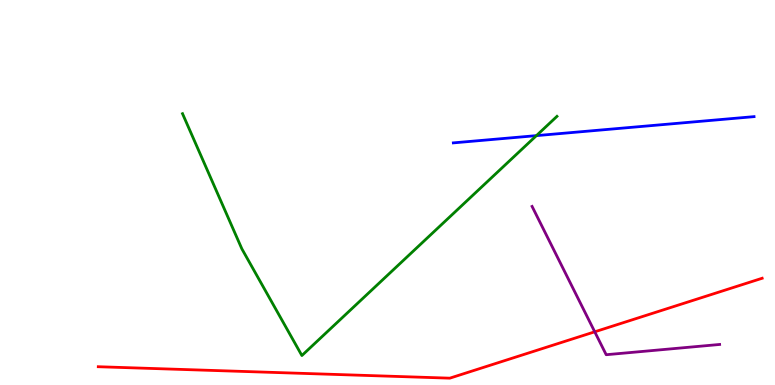[{'lines': ['blue', 'red'], 'intersections': []}, {'lines': ['green', 'red'], 'intersections': []}, {'lines': ['purple', 'red'], 'intersections': [{'x': 7.67, 'y': 1.38}]}, {'lines': ['blue', 'green'], 'intersections': [{'x': 6.92, 'y': 6.48}]}, {'lines': ['blue', 'purple'], 'intersections': []}, {'lines': ['green', 'purple'], 'intersections': []}]